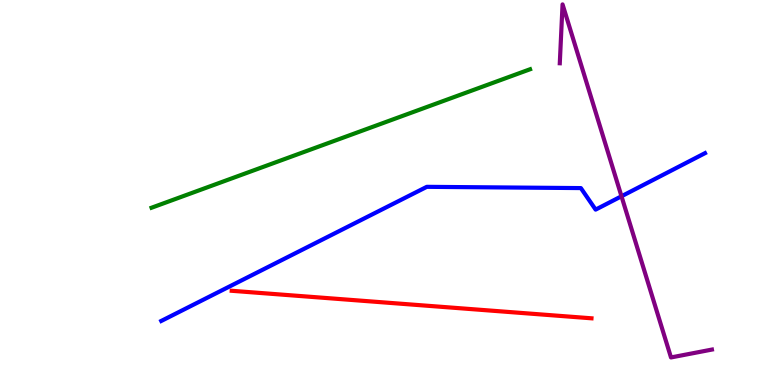[{'lines': ['blue', 'red'], 'intersections': []}, {'lines': ['green', 'red'], 'intersections': []}, {'lines': ['purple', 'red'], 'intersections': []}, {'lines': ['blue', 'green'], 'intersections': []}, {'lines': ['blue', 'purple'], 'intersections': [{'x': 8.02, 'y': 4.9}]}, {'lines': ['green', 'purple'], 'intersections': []}]